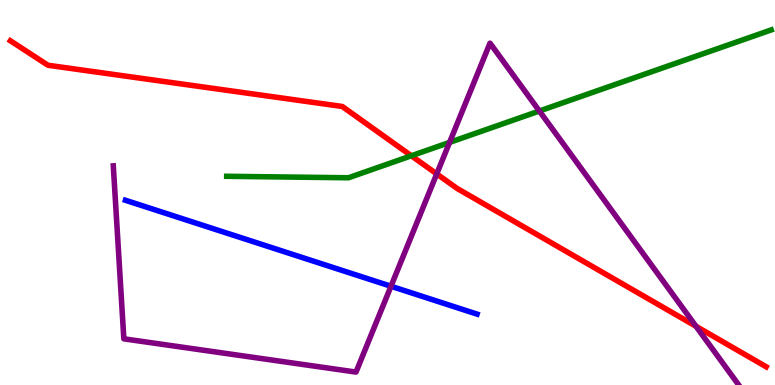[{'lines': ['blue', 'red'], 'intersections': []}, {'lines': ['green', 'red'], 'intersections': [{'x': 5.31, 'y': 5.95}]}, {'lines': ['purple', 'red'], 'intersections': [{'x': 5.64, 'y': 5.48}, {'x': 8.98, 'y': 1.53}]}, {'lines': ['blue', 'green'], 'intersections': []}, {'lines': ['blue', 'purple'], 'intersections': [{'x': 5.04, 'y': 2.56}]}, {'lines': ['green', 'purple'], 'intersections': [{'x': 5.8, 'y': 6.3}, {'x': 6.96, 'y': 7.12}]}]